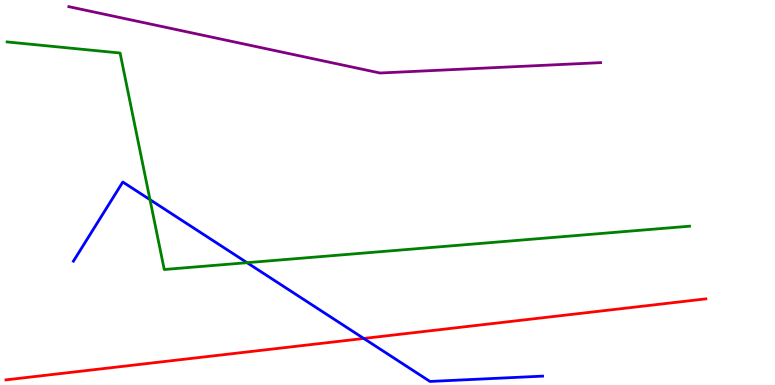[{'lines': ['blue', 'red'], 'intersections': [{'x': 4.69, 'y': 1.21}]}, {'lines': ['green', 'red'], 'intersections': []}, {'lines': ['purple', 'red'], 'intersections': []}, {'lines': ['blue', 'green'], 'intersections': [{'x': 1.94, 'y': 4.81}, {'x': 3.19, 'y': 3.18}]}, {'lines': ['blue', 'purple'], 'intersections': []}, {'lines': ['green', 'purple'], 'intersections': []}]